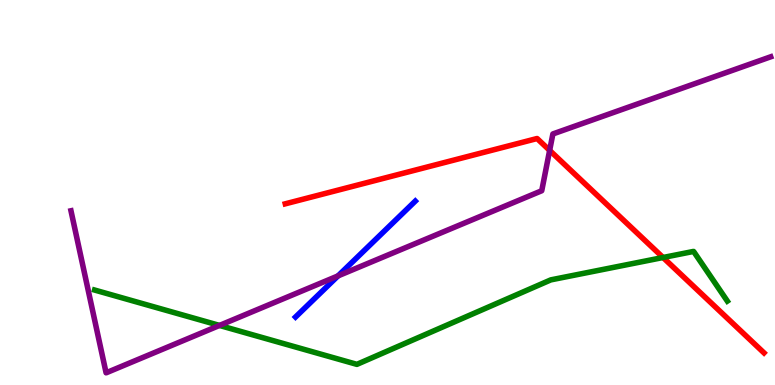[{'lines': ['blue', 'red'], 'intersections': []}, {'lines': ['green', 'red'], 'intersections': [{'x': 8.56, 'y': 3.31}]}, {'lines': ['purple', 'red'], 'intersections': [{'x': 7.09, 'y': 6.09}]}, {'lines': ['blue', 'green'], 'intersections': []}, {'lines': ['blue', 'purple'], 'intersections': [{'x': 4.36, 'y': 2.83}]}, {'lines': ['green', 'purple'], 'intersections': [{'x': 2.83, 'y': 1.55}]}]